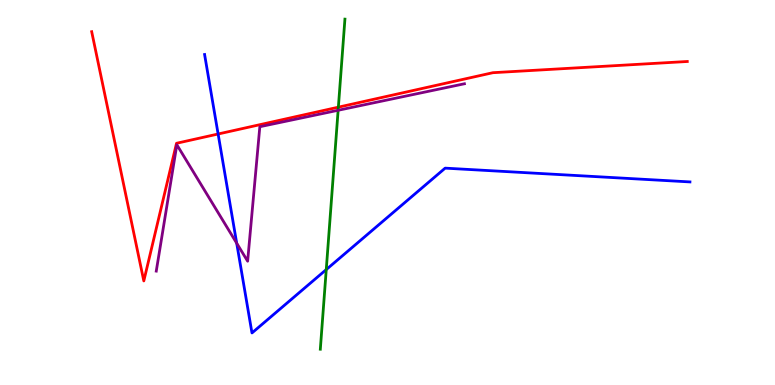[{'lines': ['blue', 'red'], 'intersections': [{'x': 2.81, 'y': 6.52}]}, {'lines': ['green', 'red'], 'intersections': [{'x': 4.37, 'y': 7.22}]}, {'lines': ['purple', 'red'], 'intersections': []}, {'lines': ['blue', 'green'], 'intersections': [{'x': 4.21, 'y': 3.0}]}, {'lines': ['blue', 'purple'], 'intersections': [{'x': 3.05, 'y': 3.68}]}, {'lines': ['green', 'purple'], 'intersections': [{'x': 4.36, 'y': 7.14}]}]